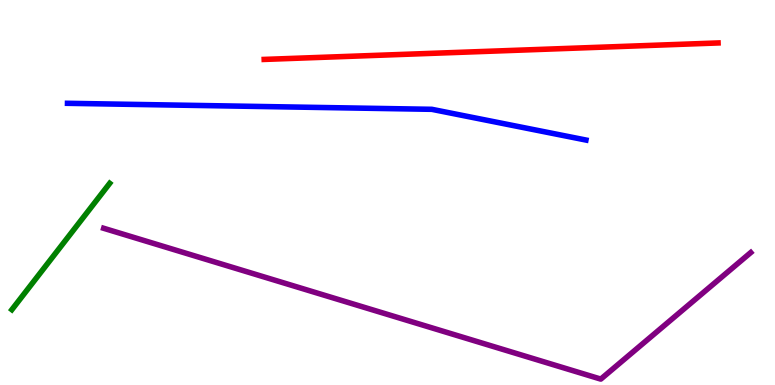[{'lines': ['blue', 'red'], 'intersections': []}, {'lines': ['green', 'red'], 'intersections': []}, {'lines': ['purple', 'red'], 'intersections': []}, {'lines': ['blue', 'green'], 'intersections': []}, {'lines': ['blue', 'purple'], 'intersections': []}, {'lines': ['green', 'purple'], 'intersections': []}]